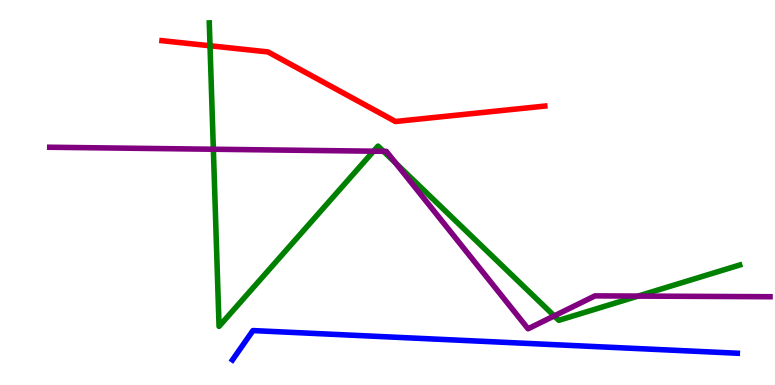[{'lines': ['blue', 'red'], 'intersections': []}, {'lines': ['green', 'red'], 'intersections': [{'x': 2.71, 'y': 8.81}]}, {'lines': ['purple', 'red'], 'intersections': []}, {'lines': ['blue', 'green'], 'intersections': []}, {'lines': ['blue', 'purple'], 'intersections': []}, {'lines': ['green', 'purple'], 'intersections': [{'x': 2.75, 'y': 6.12}, {'x': 4.82, 'y': 6.07}, {'x': 4.95, 'y': 6.07}, {'x': 5.11, 'y': 5.76}, {'x': 7.15, 'y': 1.79}, {'x': 8.23, 'y': 2.31}]}]